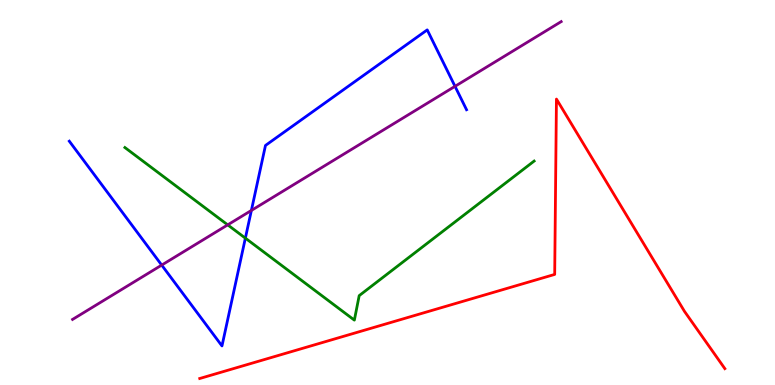[{'lines': ['blue', 'red'], 'intersections': []}, {'lines': ['green', 'red'], 'intersections': []}, {'lines': ['purple', 'red'], 'intersections': []}, {'lines': ['blue', 'green'], 'intersections': [{'x': 3.17, 'y': 3.81}]}, {'lines': ['blue', 'purple'], 'intersections': [{'x': 2.09, 'y': 3.11}, {'x': 3.24, 'y': 4.53}, {'x': 5.87, 'y': 7.76}]}, {'lines': ['green', 'purple'], 'intersections': [{'x': 2.94, 'y': 4.16}]}]